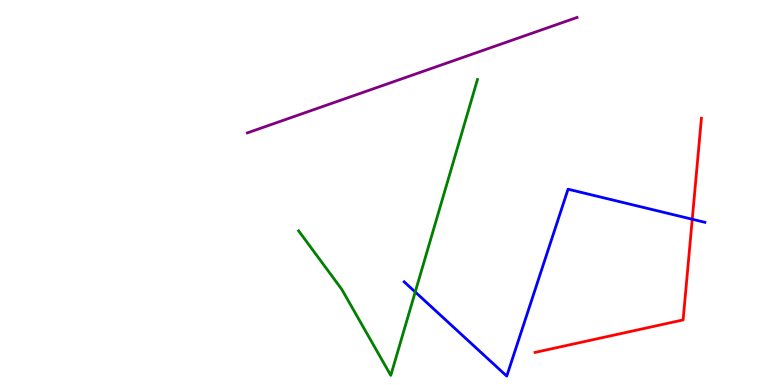[{'lines': ['blue', 'red'], 'intersections': [{'x': 8.93, 'y': 4.31}]}, {'lines': ['green', 'red'], 'intersections': []}, {'lines': ['purple', 'red'], 'intersections': []}, {'lines': ['blue', 'green'], 'intersections': [{'x': 5.36, 'y': 2.42}]}, {'lines': ['blue', 'purple'], 'intersections': []}, {'lines': ['green', 'purple'], 'intersections': []}]